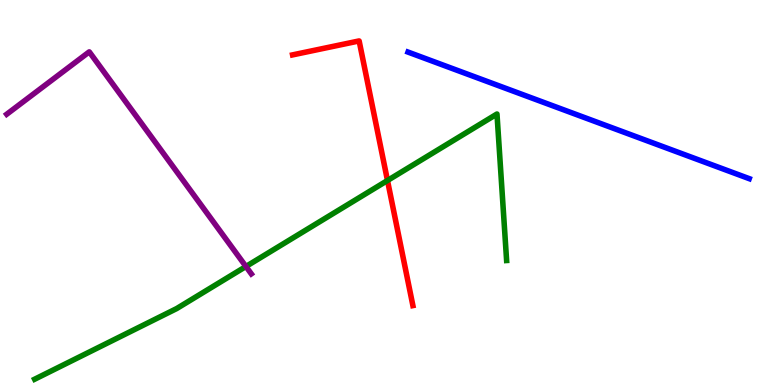[{'lines': ['blue', 'red'], 'intersections': []}, {'lines': ['green', 'red'], 'intersections': [{'x': 5.0, 'y': 5.31}]}, {'lines': ['purple', 'red'], 'intersections': []}, {'lines': ['blue', 'green'], 'intersections': []}, {'lines': ['blue', 'purple'], 'intersections': []}, {'lines': ['green', 'purple'], 'intersections': [{'x': 3.17, 'y': 3.08}]}]